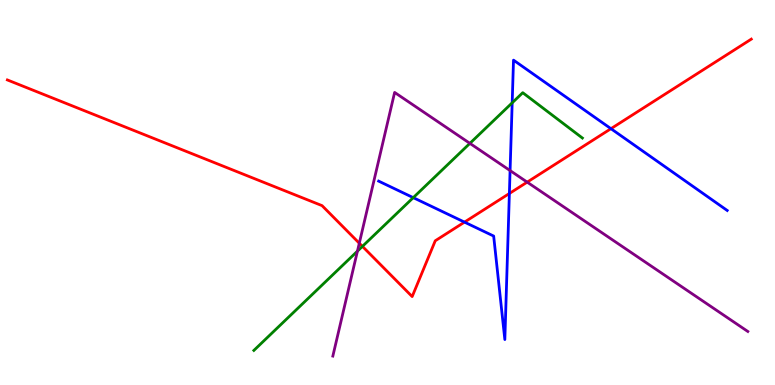[{'lines': ['blue', 'red'], 'intersections': [{'x': 5.99, 'y': 4.23}, {'x': 6.57, 'y': 4.97}, {'x': 7.88, 'y': 6.66}]}, {'lines': ['green', 'red'], 'intersections': [{'x': 4.68, 'y': 3.6}]}, {'lines': ['purple', 'red'], 'intersections': [{'x': 4.64, 'y': 3.68}, {'x': 6.8, 'y': 5.27}]}, {'lines': ['blue', 'green'], 'intersections': [{'x': 5.33, 'y': 4.87}, {'x': 6.61, 'y': 7.33}]}, {'lines': ['blue', 'purple'], 'intersections': [{'x': 6.58, 'y': 5.57}]}, {'lines': ['green', 'purple'], 'intersections': [{'x': 4.61, 'y': 3.48}, {'x': 6.06, 'y': 6.28}]}]